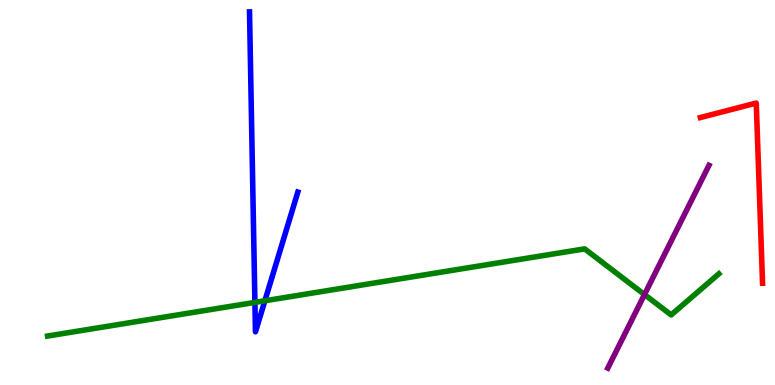[{'lines': ['blue', 'red'], 'intersections': []}, {'lines': ['green', 'red'], 'intersections': []}, {'lines': ['purple', 'red'], 'intersections': []}, {'lines': ['blue', 'green'], 'intersections': [{'x': 3.29, 'y': 2.15}, {'x': 3.42, 'y': 2.19}]}, {'lines': ['blue', 'purple'], 'intersections': []}, {'lines': ['green', 'purple'], 'intersections': [{'x': 8.32, 'y': 2.35}]}]